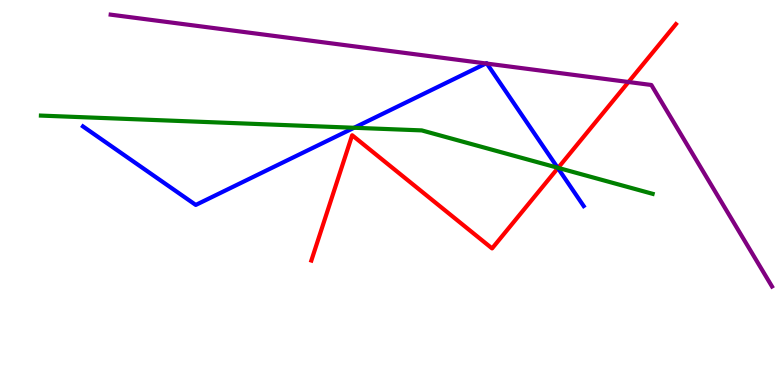[{'lines': ['blue', 'red'], 'intersections': [{'x': 7.2, 'y': 5.63}]}, {'lines': ['green', 'red'], 'intersections': [{'x': 7.2, 'y': 5.64}]}, {'lines': ['purple', 'red'], 'intersections': [{'x': 8.11, 'y': 7.87}]}, {'lines': ['blue', 'green'], 'intersections': [{'x': 4.57, 'y': 6.68}, {'x': 7.2, 'y': 5.64}]}, {'lines': ['blue', 'purple'], 'intersections': [{'x': 6.27, 'y': 8.35}, {'x': 6.28, 'y': 8.35}]}, {'lines': ['green', 'purple'], 'intersections': []}]